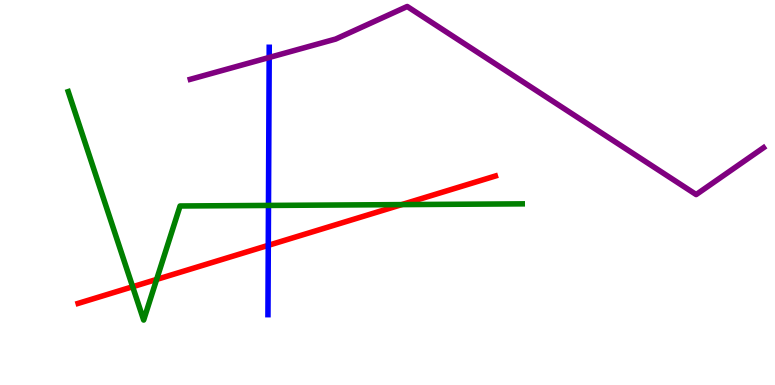[{'lines': ['blue', 'red'], 'intersections': [{'x': 3.46, 'y': 3.63}]}, {'lines': ['green', 'red'], 'intersections': [{'x': 1.71, 'y': 2.55}, {'x': 2.02, 'y': 2.74}, {'x': 5.18, 'y': 4.69}]}, {'lines': ['purple', 'red'], 'intersections': []}, {'lines': ['blue', 'green'], 'intersections': [{'x': 3.46, 'y': 4.66}]}, {'lines': ['blue', 'purple'], 'intersections': [{'x': 3.47, 'y': 8.51}]}, {'lines': ['green', 'purple'], 'intersections': []}]